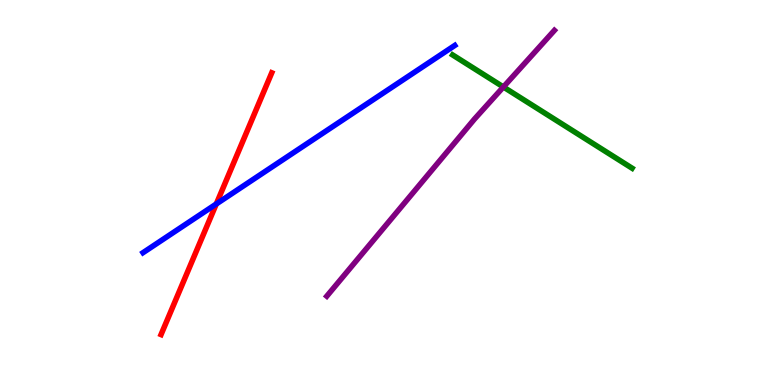[{'lines': ['blue', 'red'], 'intersections': [{'x': 2.79, 'y': 4.7}]}, {'lines': ['green', 'red'], 'intersections': []}, {'lines': ['purple', 'red'], 'intersections': []}, {'lines': ['blue', 'green'], 'intersections': []}, {'lines': ['blue', 'purple'], 'intersections': []}, {'lines': ['green', 'purple'], 'intersections': [{'x': 6.5, 'y': 7.74}]}]